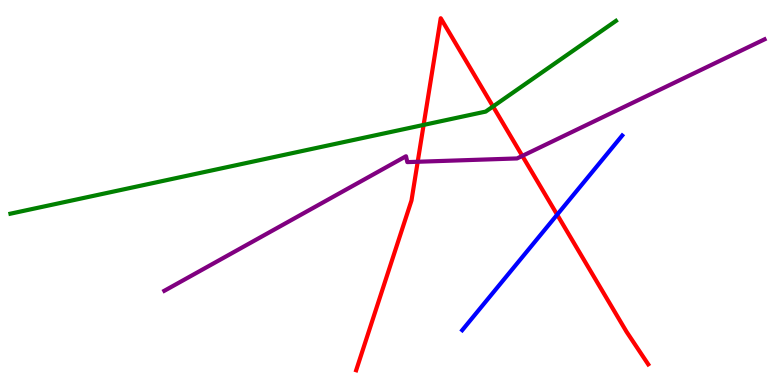[{'lines': ['blue', 'red'], 'intersections': [{'x': 7.19, 'y': 4.42}]}, {'lines': ['green', 'red'], 'intersections': [{'x': 5.47, 'y': 6.76}, {'x': 6.36, 'y': 7.23}]}, {'lines': ['purple', 'red'], 'intersections': [{'x': 5.39, 'y': 5.8}, {'x': 6.74, 'y': 5.95}]}, {'lines': ['blue', 'green'], 'intersections': []}, {'lines': ['blue', 'purple'], 'intersections': []}, {'lines': ['green', 'purple'], 'intersections': []}]